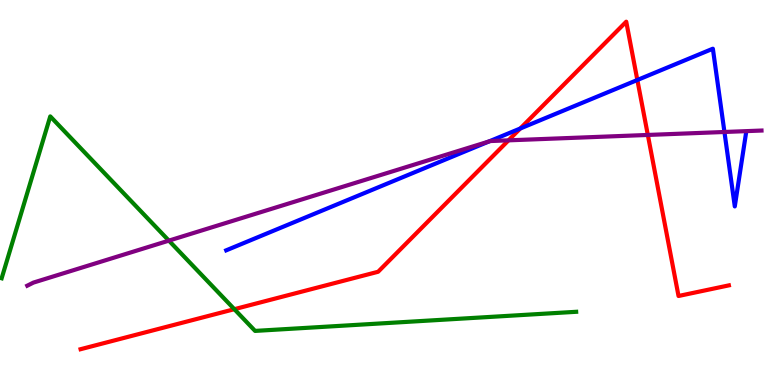[{'lines': ['blue', 'red'], 'intersections': [{'x': 6.71, 'y': 6.66}, {'x': 8.22, 'y': 7.92}]}, {'lines': ['green', 'red'], 'intersections': [{'x': 3.02, 'y': 1.97}]}, {'lines': ['purple', 'red'], 'intersections': [{'x': 6.56, 'y': 6.35}, {'x': 8.36, 'y': 6.49}]}, {'lines': ['blue', 'green'], 'intersections': []}, {'lines': ['blue', 'purple'], 'intersections': [{'x': 6.31, 'y': 6.33}, {'x': 9.35, 'y': 6.57}]}, {'lines': ['green', 'purple'], 'intersections': [{'x': 2.18, 'y': 3.75}]}]